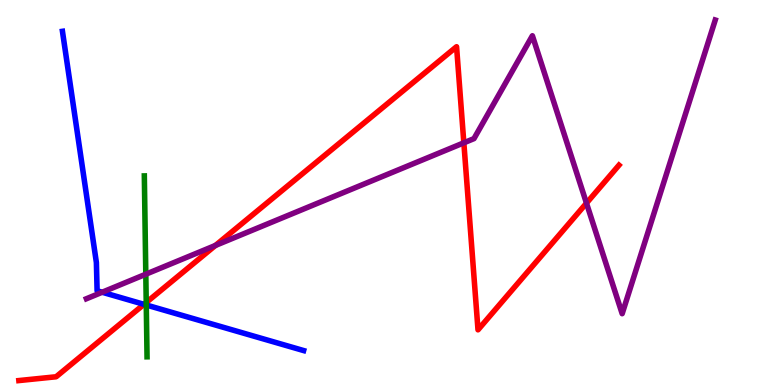[{'lines': ['blue', 'red'], 'intersections': [{'x': 1.86, 'y': 2.1}]}, {'lines': ['green', 'red'], 'intersections': [{'x': 1.89, 'y': 2.14}]}, {'lines': ['purple', 'red'], 'intersections': [{'x': 2.78, 'y': 3.63}, {'x': 5.99, 'y': 6.29}, {'x': 7.57, 'y': 4.72}]}, {'lines': ['blue', 'green'], 'intersections': [{'x': 1.89, 'y': 2.08}]}, {'lines': ['blue', 'purple'], 'intersections': [{'x': 1.32, 'y': 2.41}]}, {'lines': ['green', 'purple'], 'intersections': [{'x': 1.88, 'y': 2.88}]}]